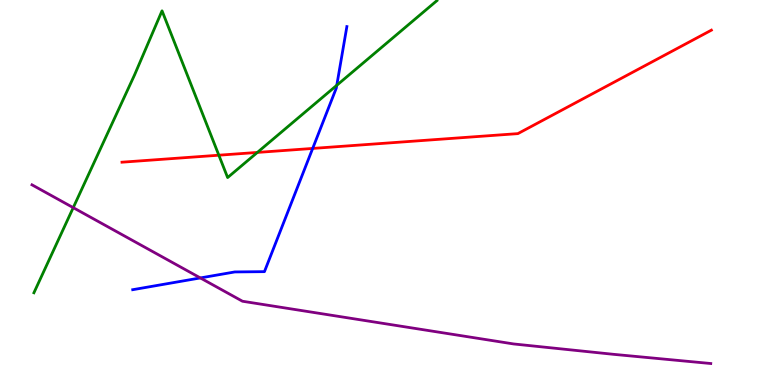[{'lines': ['blue', 'red'], 'intersections': [{'x': 4.03, 'y': 6.14}]}, {'lines': ['green', 'red'], 'intersections': [{'x': 2.82, 'y': 5.97}, {'x': 3.32, 'y': 6.04}]}, {'lines': ['purple', 'red'], 'intersections': []}, {'lines': ['blue', 'green'], 'intersections': [{'x': 4.35, 'y': 7.78}]}, {'lines': ['blue', 'purple'], 'intersections': [{'x': 2.59, 'y': 2.78}]}, {'lines': ['green', 'purple'], 'intersections': [{'x': 0.945, 'y': 4.61}]}]